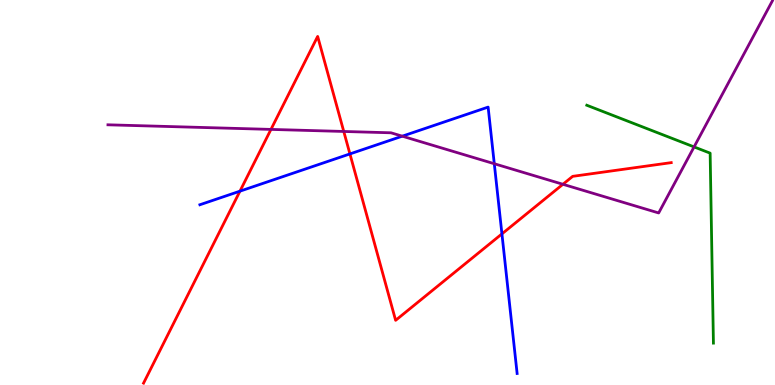[{'lines': ['blue', 'red'], 'intersections': [{'x': 3.1, 'y': 5.03}, {'x': 4.52, 'y': 6.0}, {'x': 6.48, 'y': 3.93}]}, {'lines': ['green', 'red'], 'intersections': []}, {'lines': ['purple', 'red'], 'intersections': [{'x': 3.5, 'y': 6.64}, {'x': 4.44, 'y': 6.59}, {'x': 7.26, 'y': 5.21}]}, {'lines': ['blue', 'green'], 'intersections': []}, {'lines': ['blue', 'purple'], 'intersections': [{'x': 5.19, 'y': 6.46}, {'x': 6.38, 'y': 5.75}]}, {'lines': ['green', 'purple'], 'intersections': [{'x': 8.96, 'y': 6.18}]}]